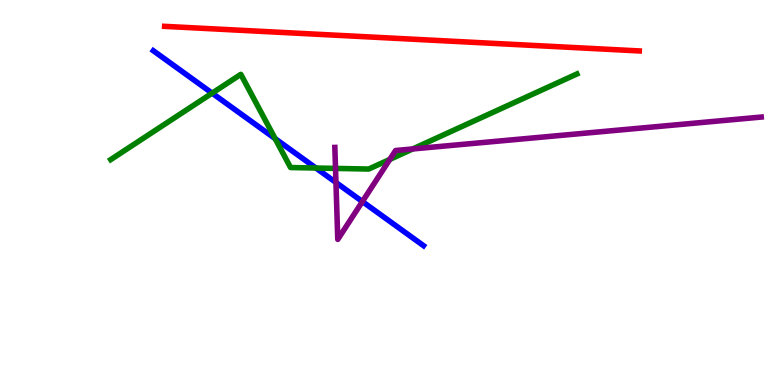[{'lines': ['blue', 'red'], 'intersections': []}, {'lines': ['green', 'red'], 'intersections': []}, {'lines': ['purple', 'red'], 'intersections': []}, {'lines': ['blue', 'green'], 'intersections': [{'x': 2.74, 'y': 7.58}, {'x': 3.55, 'y': 6.4}, {'x': 4.08, 'y': 5.64}]}, {'lines': ['blue', 'purple'], 'intersections': [{'x': 4.33, 'y': 5.26}, {'x': 4.68, 'y': 4.76}]}, {'lines': ['green', 'purple'], 'intersections': [{'x': 4.33, 'y': 5.63}, {'x': 5.03, 'y': 5.86}, {'x': 5.33, 'y': 6.13}]}]